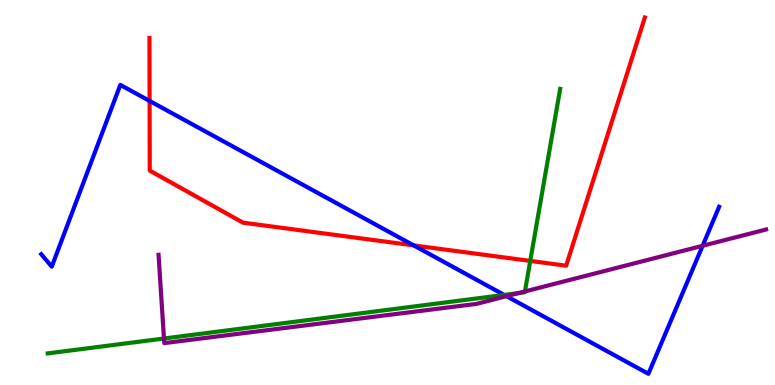[{'lines': ['blue', 'red'], 'intersections': [{'x': 1.93, 'y': 7.38}, {'x': 5.34, 'y': 3.63}]}, {'lines': ['green', 'red'], 'intersections': [{'x': 6.84, 'y': 3.22}]}, {'lines': ['purple', 'red'], 'intersections': []}, {'lines': ['blue', 'green'], 'intersections': [{'x': 6.51, 'y': 2.34}]}, {'lines': ['blue', 'purple'], 'intersections': [{'x': 6.54, 'y': 2.31}, {'x': 9.07, 'y': 3.62}]}, {'lines': ['green', 'purple'], 'intersections': [{'x': 2.12, 'y': 1.21}, {'x': 6.69, 'y': 2.39}, {'x': 6.77, 'y': 2.43}]}]